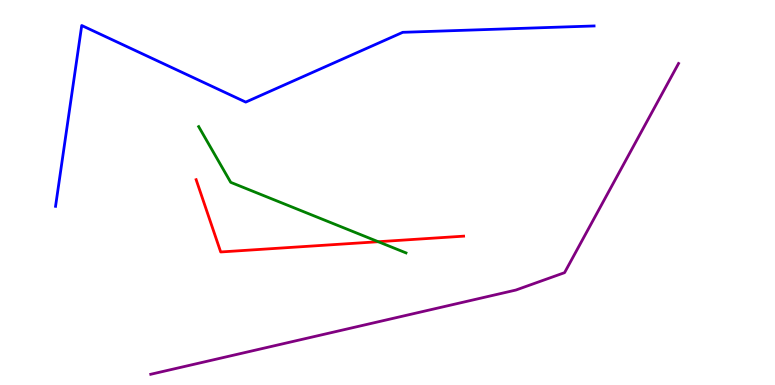[{'lines': ['blue', 'red'], 'intersections': []}, {'lines': ['green', 'red'], 'intersections': [{'x': 4.88, 'y': 3.72}]}, {'lines': ['purple', 'red'], 'intersections': []}, {'lines': ['blue', 'green'], 'intersections': []}, {'lines': ['blue', 'purple'], 'intersections': []}, {'lines': ['green', 'purple'], 'intersections': []}]